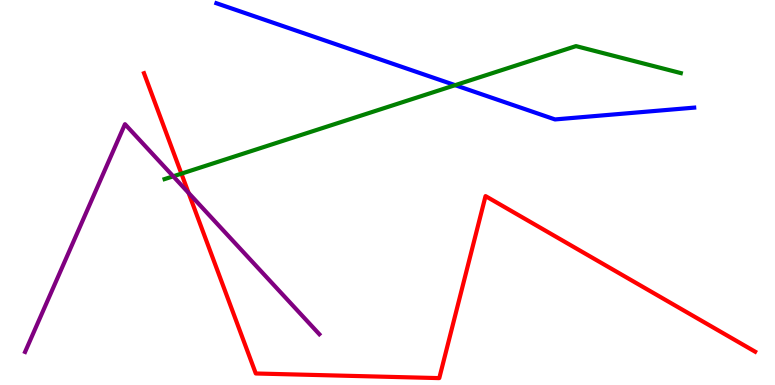[{'lines': ['blue', 'red'], 'intersections': []}, {'lines': ['green', 'red'], 'intersections': [{'x': 2.34, 'y': 5.49}]}, {'lines': ['purple', 'red'], 'intersections': [{'x': 2.43, 'y': 4.99}]}, {'lines': ['blue', 'green'], 'intersections': [{'x': 5.87, 'y': 7.79}]}, {'lines': ['blue', 'purple'], 'intersections': []}, {'lines': ['green', 'purple'], 'intersections': [{'x': 2.24, 'y': 5.42}]}]